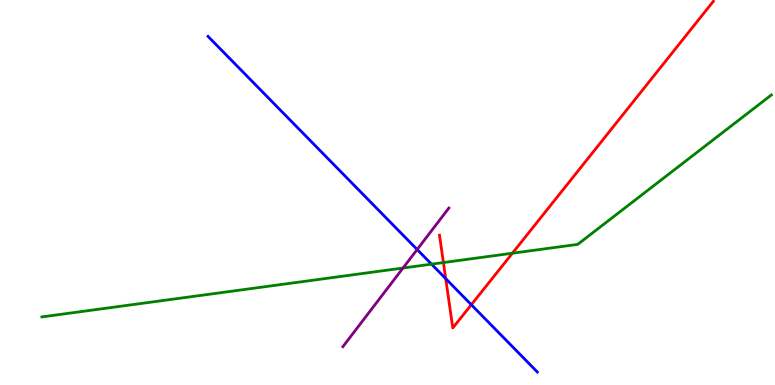[{'lines': ['blue', 'red'], 'intersections': [{'x': 5.75, 'y': 2.76}, {'x': 6.08, 'y': 2.09}]}, {'lines': ['green', 'red'], 'intersections': [{'x': 5.72, 'y': 3.18}, {'x': 6.61, 'y': 3.42}]}, {'lines': ['purple', 'red'], 'intersections': []}, {'lines': ['blue', 'green'], 'intersections': [{'x': 5.57, 'y': 3.14}]}, {'lines': ['blue', 'purple'], 'intersections': [{'x': 5.38, 'y': 3.52}]}, {'lines': ['green', 'purple'], 'intersections': [{'x': 5.2, 'y': 3.04}]}]